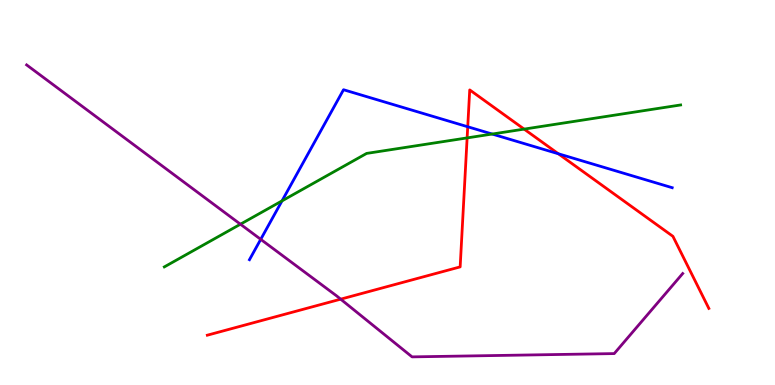[{'lines': ['blue', 'red'], 'intersections': [{'x': 6.04, 'y': 6.71}, {'x': 7.2, 'y': 6.01}]}, {'lines': ['green', 'red'], 'intersections': [{'x': 6.03, 'y': 6.42}, {'x': 6.76, 'y': 6.65}]}, {'lines': ['purple', 'red'], 'intersections': [{'x': 4.4, 'y': 2.23}]}, {'lines': ['blue', 'green'], 'intersections': [{'x': 3.64, 'y': 4.78}, {'x': 6.35, 'y': 6.52}]}, {'lines': ['blue', 'purple'], 'intersections': [{'x': 3.36, 'y': 3.78}]}, {'lines': ['green', 'purple'], 'intersections': [{'x': 3.1, 'y': 4.18}]}]